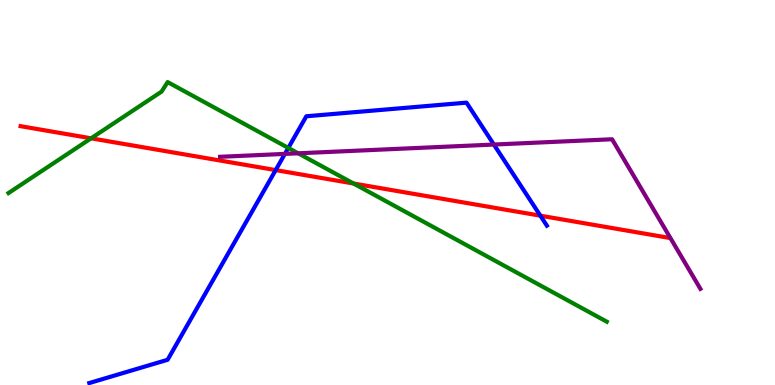[{'lines': ['blue', 'red'], 'intersections': [{'x': 3.56, 'y': 5.58}, {'x': 6.97, 'y': 4.4}]}, {'lines': ['green', 'red'], 'intersections': [{'x': 1.18, 'y': 6.41}, {'x': 4.56, 'y': 5.23}]}, {'lines': ['purple', 'red'], 'intersections': []}, {'lines': ['blue', 'green'], 'intersections': [{'x': 3.72, 'y': 6.16}]}, {'lines': ['blue', 'purple'], 'intersections': [{'x': 3.68, 'y': 6.0}, {'x': 6.37, 'y': 6.25}]}, {'lines': ['green', 'purple'], 'intersections': [{'x': 3.85, 'y': 6.02}]}]